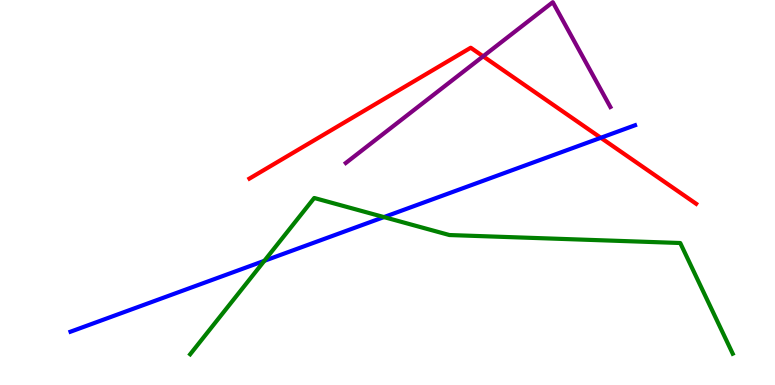[{'lines': ['blue', 'red'], 'intersections': [{'x': 7.75, 'y': 6.42}]}, {'lines': ['green', 'red'], 'intersections': []}, {'lines': ['purple', 'red'], 'intersections': [{'x': 6.23, 'y': 8.54}]}, {'lines': ['blue', 'green'], 'intersections': [{'x': 3.41, 'y': 3.23}, {'x': 4.95, 'y': 4.36}]}, {'lines': ['blue', 'purple'], 'intersections': []}, {'lines': ['green', 'purple'], 'intersections': []}]